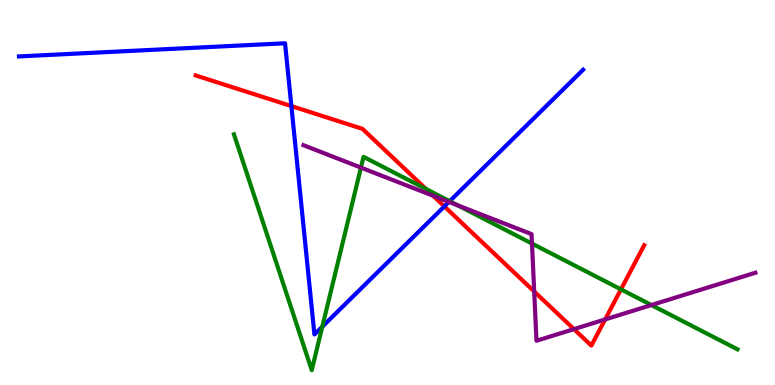[{'lines': ['blue', 'red'], 'intersections': [{'x': 3.76, 'y': 7.24}, {'x': 5.73, 'y': 4.64}]}, {'lines': ['green', 'red'], 'intersections': [{'x': 5.5, 'y': 5.09}, {'x': 8.01, 'y': 2.48}]}, {'lines': ['purple', 'red'], 'intersections': [{'x': 5.59, 'y': 4.92}, {'x': 6.89, 'y': 2.43}, {'x': 7.41, 'y': 1.45}, {'x': 7.81, 'y': 1.7}]}, {'lines': ['blue', 'green'], 'intersections': [{'x': 4.16, 'y': 1.51}, {'x': 5.8, 'y': 4.77}]}, {'lines': ['blue', 'purple'], 'intersections': [{'x': 5.79, 'y': 4.76}]}, {'lines': ['green', 'purple'], 'intersections': [{'x': 4.66, 'y': 5.65}, {'x': 5.91, 'y': 4.67}, {'x': 6.86, 'y': 3.67}, {'x': 8.41, 'y': 2.08}]}]